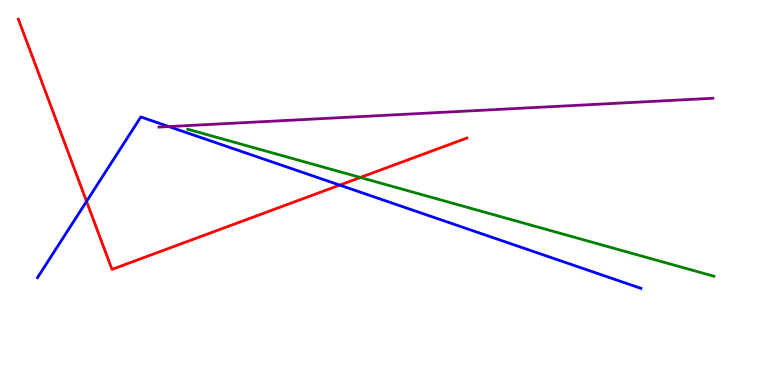[{'lines': ['blue', 'red'], 'intersections': [{'x': 1.12, 'y': 4.77}, {'x': 4.38, 'y': 5.19}]}, {'lines': ['green', 'red'], 'intersections': [{'x': 4.65, 'y': 5.39}]}, {'lines': ['purple', 'red'], 'intersections': []}, {'lines': ['blue', 'green'], 'intersections': []}, {'lines': ['blue', 'purple'], 'intersections': [{'x': 2.18, 'y': 6.71}]}, {'lines': ['green', 'purple'], 'intersections': []}]